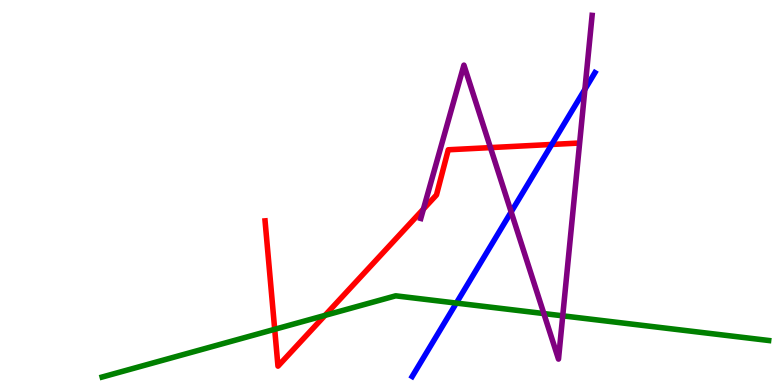[{'lines': ['blue', 'red'], 'intersections': [{'x': 7.12, 'y': 6.25}]}, {'lines': ['green', 'red'], 'intersections': [{'x': 3.54, 'y': 1.45}, {'x': 4.19, 'y': 1.81}]}, {'lines': ['purple', 'red'], 'intersections': [{'x': 5.46, 'y': 4.57}, {'x': 6.33, 'y': 6.17}]}, {'lines': ['blue', 'green'], 'intersections': [{'x': 5.89, 'y': 2.13}]}, {'lines': ['blue', 'purple'], 'intersections': [{'x': 6.6, 'y': 4.5}, {'x': 7.55, 'y': 7.68}]}, {'lines': ['green', 'purple'], 'intersections': [{'x': 7.02, 'y': 1.86}, {'x': 7.26, 'y': 1.8}]}]